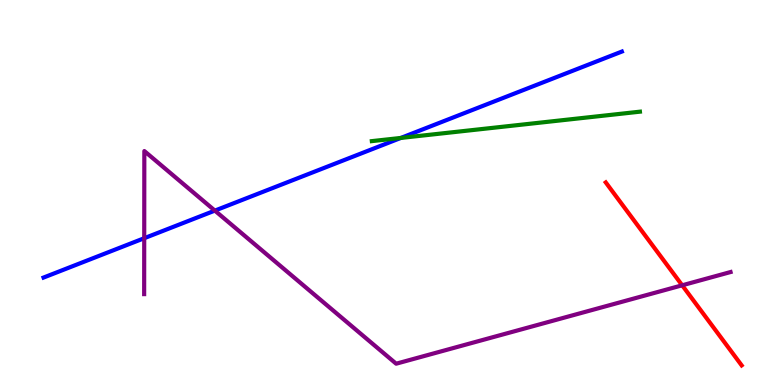[{'lines': ['blue', 'red'], 'intersections': []}, {'lines': ['green', 'red'], 'intersections': []}, {'lines': ['purple', 'red'], 'intersections': [{'x': 8.8, 'y': 2.59}]}, {'lines': ['blue', 'green'], 'intersections': [{'x': 5.17, 'y': 6.42}]}, {'lines': ['blue', 'purple'], 'intersections': [{'x': 1.86, 'y': 3.81}, {'x': 2.77, 'y': 4.53}]}, {'lines': ['green', 'purple'], 'intersections': []}]